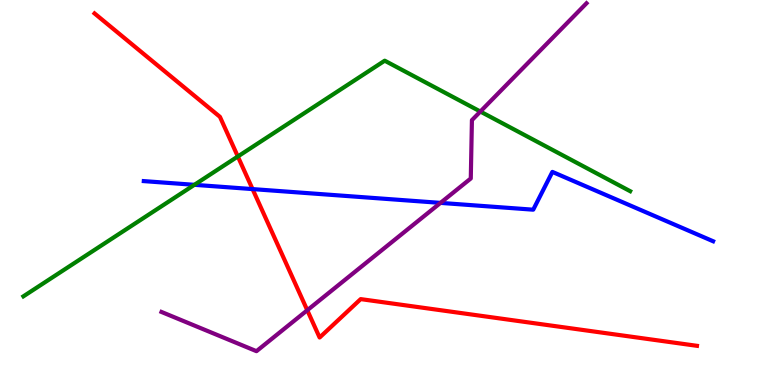[{'lines': ['blue', 'red'], 'intersections': [{'x': 3.26, 'y': 5.09}]}, {'lines': ['green', 'red'], 'intersections': [{'x': 3.07, 'y': 5.94}]}, {'lines': ['purple', 'red'], 'intersections': [{'x': 3.96, 'y': 1.94}]}, {'lines': ['blue', 'green'], 'intersections': [{'x': 2.51, 'y': 5.2}]}, {'lines': ['blue', 'purple'], 'intersections': [{'x': 5.68, 'y': 4.73}]}, {'lines': ['green', 'purple'], 'intersections': [{'x': 6.2, 'y': 7.1}]}]